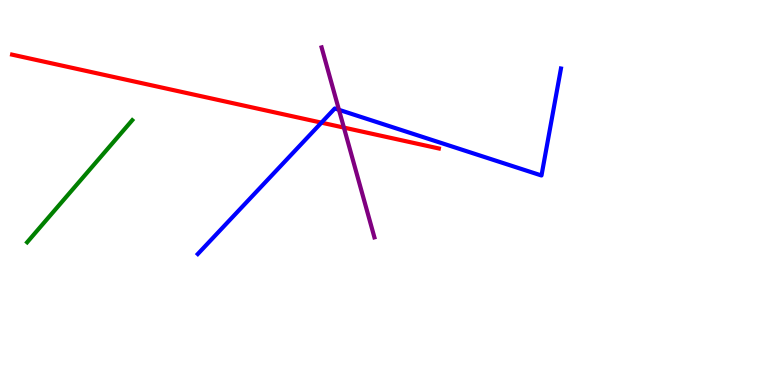[{'lines': ['blue', 'red'], 'intersections': [{'x': 4.15, 'y': 6.81}]}, {'lines': ['green', 'red'], 'intersections': []}, {'lines': ['purple', 'red'], 'intersections': [{'x': 4.44, 'y': 6.69}]}, {'lines': ['blue', 'green'], 'intersections': []}, {'lines': ['blue', 'purple'], 'intersections': [{'x': 4.37, 'y': 7.15}]}, {'lines': ['green', 'purple'], 'intersections': []}]